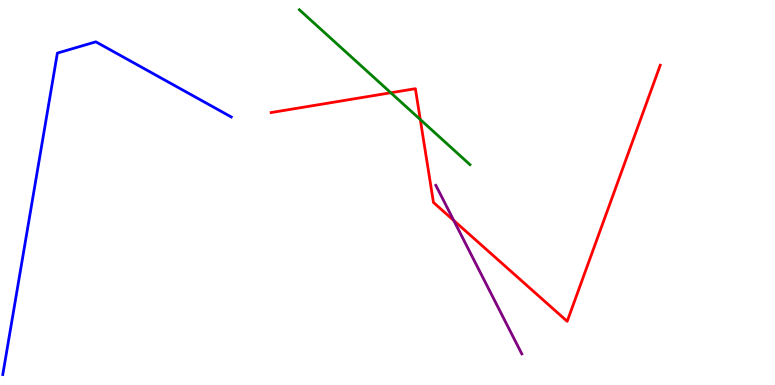[{'lines': ['blue', 'red'], 'intersections': []}, {'lines': ['green', 'red'], 'intersections': [{'x': 5.04, 'y': 7.59}, {'x': 5.42, 'y': 6.9}]}, {'lines': ['purple', 'red'], 'intersections': [{'x': 5.86, 'y': 4.27}]}, {'lines': ['blue', 'green'], 'intersections': []}, {'lines': ['blue', 'purple'], 'intersections': []}, {'lines': ['green', 'purple'], 'intersections': []}]